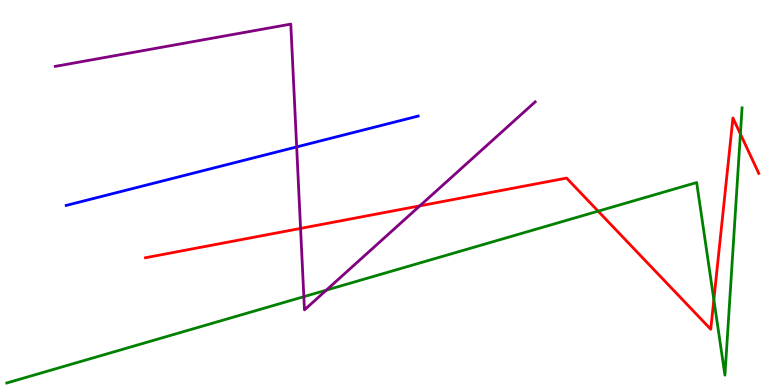[{'lines': ['blue', 'red'], 'intersections': []}, {'lines': ['green', 'red'], 'intersections': [{'x': 7.72, 'y': 4.52}, {'x': 9.21, 'y': 2.22}, {'x': 9.55, 'y': 6.52}]}, {'lines': ['purple', 'red'], 'intersections': [{'x': 3.88, 'y': 4.07}, {'x': 5.42, 'y': 4.65}]}, {'lines': ['blue', 'green'], 'intersections': []}, {'lines': ['blue', 'purple'], 'intersections': [{'x': 3.83, 'y': 6.18}]}, {'lines': ['green', 'purple'], 'intersections': [{'x': 3.92, 'y': 2.29}, {'x': 4.21, 'y': 2.46}]}]